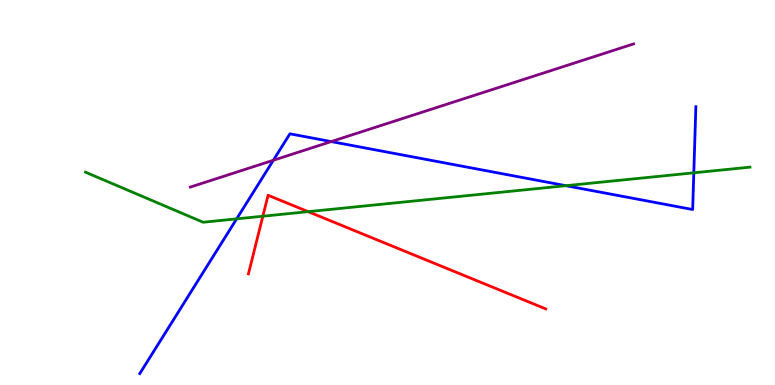[{'lines': ['blue', 'red'], 'intersections': []}, {'lines': ['green', 'red'], 'intersections': [{'x': 3.39, 'y': 4.38}, {'x': 3.98, 'y': 4.5}]}, {'lines': ['purple', 'red'], 'intersections': []}, {'lines': ['blue', 'green'], 'intersections': [{'x': 3.05, 'y': 4.32}, {'x': 7.3, 'y': 5.18}, {'x': 8.95, 'y': 5.51}]}, {'lines': ['blue', 'purple'], 'intersections': [{'x': 3.53, 'y': 5.84}, {'x': 4.27, 'y': 6.32}]}, {'lines': ['green', 'purple'], 'intersections': []}]